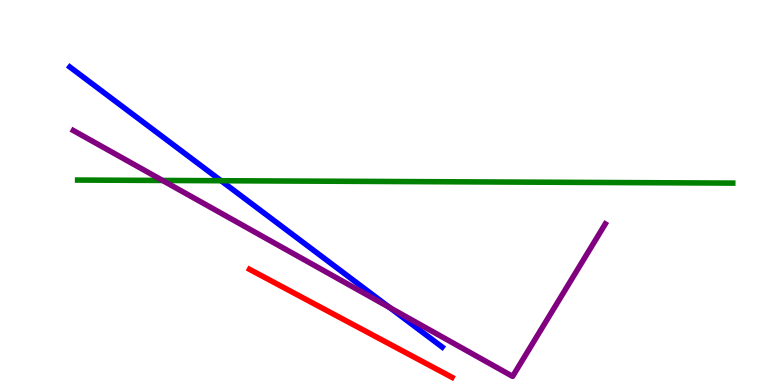[{'lines': ['blue', 'red'], 'intersections': []}, {'lines': ['green', 'red'], 'intersections': []}, {'lines': ['purple', 'red'], 'intersections': []}, {'lines': ['blue', 'green'], 'intersections': [{'x': 2.85, 'y': 5.31}]}, {'lines': ['blue', 'purple'], 'intersections': [{'x': 5.03, 'y': 2.01}]}, {'lines': ['green', 'purple'], 'intersections': [{'x': 2.1, 'y': 5.31}]}]